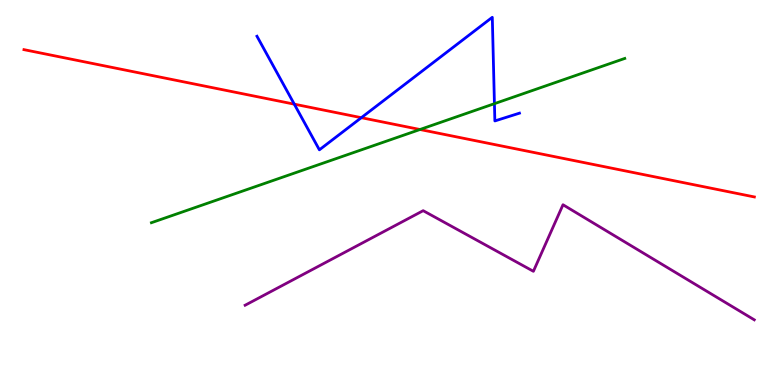[{'lines': ['blue', 'red'], 'intersections': [{'x': 3.8, 'y': 7.29}, {'x': 4.66, 'y': 6.94}]}, {'lines': ['green', 'red'], 'intersections': [{'x': 5.42, 'y': 6.64}]}, {'lines': ['purple', 'red'], 'intersections': []}, {'lines': ['blue', 'green'], 'intersections': [{'x': 6.38, 'y': 7.31}]}, {'lines': ['blue', 'purple'], 'intersections': []}, {'lines': ['green', 'purple'], 'intersections': []}]